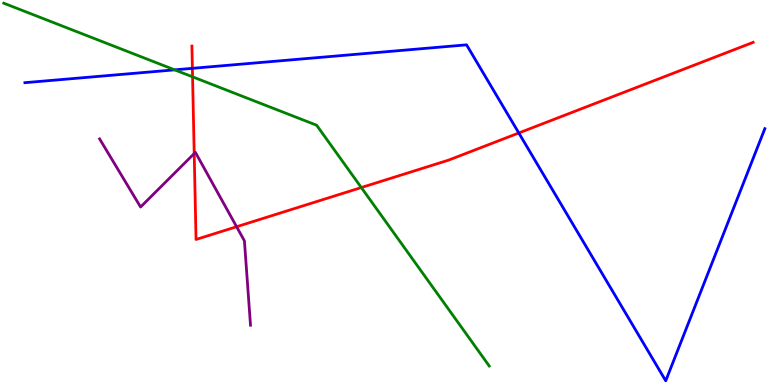[{'lines': ['blue', 'red'], 'intersections': [{'x': 2.48, 'y': 8.23}, {'x': 6.69, 'y': 6.55}]}, {'lines': ['green', 'red'], 'intersections': [{'x': 2.48, 'y': 8.0}, {'x': 4.66, 'y': 5.13}]}, {'lines': ['purple', 'red'], 'intersections': [{'x': 2.51, 'y': 6.01}, {'x': 3.05, 'y': 4.11}]}, {'lines': ['blue', 'green'], 'intersections': [{'x': 2.25, 'y': 8.19}]}, {'lines': ['blue', 'purple'], 'intersections': []}, {'lines': ['green', 'purple'], 'intersections': []}]